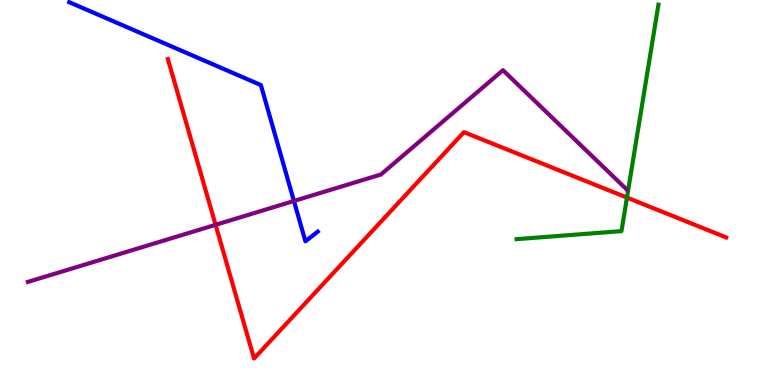[{'lines': ['blue', 'red'], 'intersections': []}, {'lines': ['green', 'red'], 'intersections': [{'x': 8.09, 'y': 4.87}]}, {'lines': ['purple', 'red'], 'intersections': [{'x': 2.78, 'y': 4.16}]}, {'lines': ['blue', 'green'], 'intersections': []}, {'lines': ['blue', 'purple'], 'intersections': [{'x': 3.79, 'y': 4.78}]}, {'lines': ['green', 'purple'], 'intersections': []}]